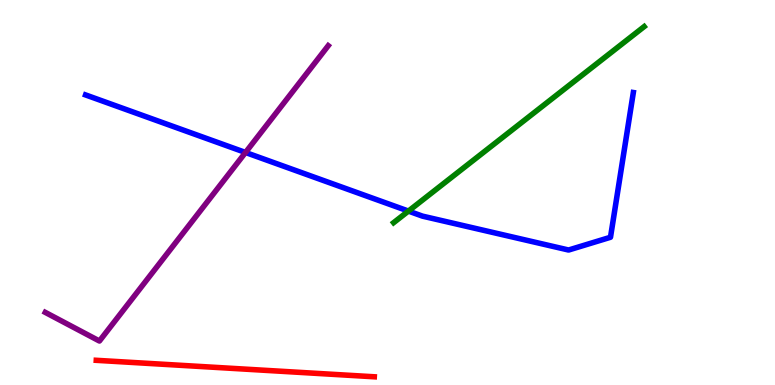[{'lines': ['blue', 'red'], 'intersections': []}, {'lines': ['green', 'red'], 'intersections': []}, {'lines': ['purple', 'red'], 'intersections': []}, {'lines': ['blue', 'green'], 'intersections': [{'x': 5.27, 'y': 4.52}]}, {'lines': ['blue', 'purple'], 'intersections': [{'x': 3.17, 'y': 6.04}]}, {'lines': ['green', 'purple'], 'intersections': []}]